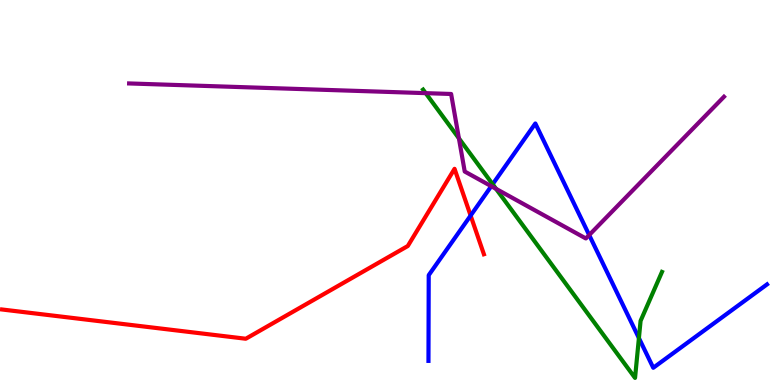[{'lines': ['blue', 'red'], 'intersections': [{'x': 6.07, 'y': 4.4}]}, {'lines': ['green', 'red'], 'intersections': []}, {'lines': ['purple', 'red'], 'intersections': []}, {'lines': ['blue', 'green'], 'intersections': [{'x': 6.36, 'y': 5.21}, {'x': 8.24, 'y': 1.22}]}, {'lines': ['blue', 'purple'], 'intersections': [{'x': 6.34, 'y': 5.16}, {'x': 7.6, 'y': 3.9}]}, {'lines': ['green', 'purple'], 'intersections': [{'x': 5.49, 'y': 7.58}, {'x': 5.92, 'y': 6.41}, {'x': 6.4, 'y': 5.1}]}]